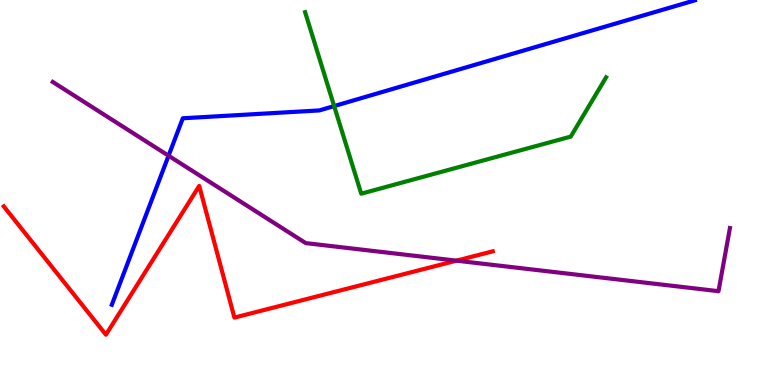[{'lines': ['blue', 'red'], 'intersections': []}, {'lines': ['green', 'red'], 'intersections': []}, {'lines': ['purple', 'red'], 'intersections': [{'x': 5.89, 'y': 3.23}]}, {'lines': ['blue', 'green'], 'intersections': [{'x': 4.31, 'y': 7.24}]}, {'lines': ['blue', 'purple'], 'intersections': [{'x': 2.18, 'y': 5.96}]}, {'lines': ['green', 'purple'], 'intersections': []}]